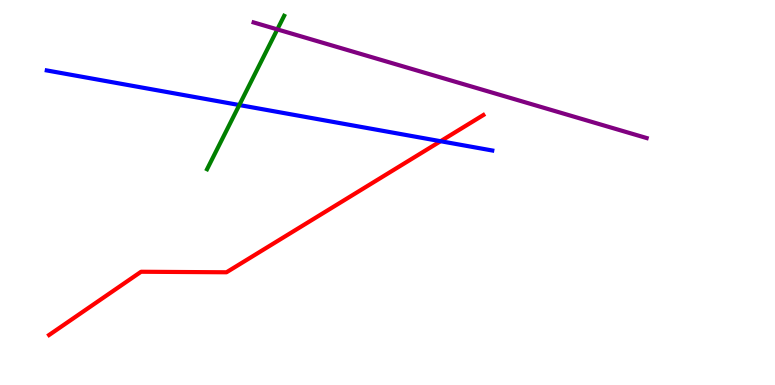[{'lines': ['blue', 'red'], 'intersections': [{'x': 5.69, 'y': 6.33}]}, {'lines': ['green', 'red'], 'intersections': []}, {'lines': ['purple', 'red'], 'intersections': []}, {'lines': ['blue', 'green'], 'intersections': [{'x': 3.09, 'y': 7.27}]}, {'lines': ['blue', 'purple'], 'intersections': []}, {'lines': ['green', 'purple'], 'intersections': [{'x': 3.58, 'y': 9.24}]}]